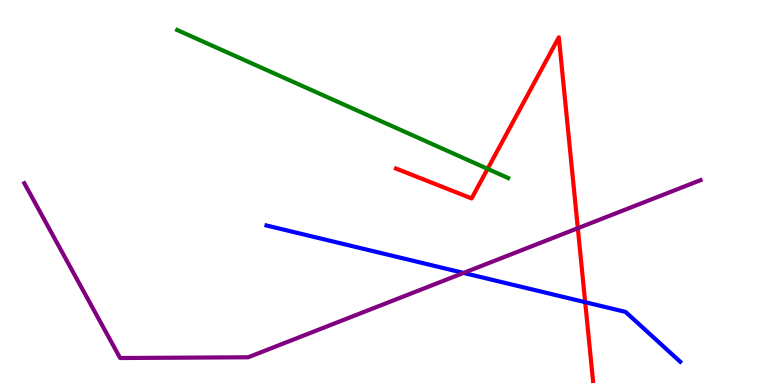[{'lines': ['blue', 'red'], 'intersections': [{'x': 7.55, 'y': 2.15}]}, {'lines': ['green', 'red'], 'intersections': [{'x': 6.29, 'y': 5.61}]}, {'lines': ['purple', 'red'], 'intersections': [{'x': 7.46, 'y': 4.07}]}, {'lines': ['blue', 'green'], 'intersections': []}, {'lines': ['blue', 'purple'], 'intersections': [{'x': 5.98, 'y': 2.91}]}, {'lines': ['green', 'purple'], 'intersections': []}]